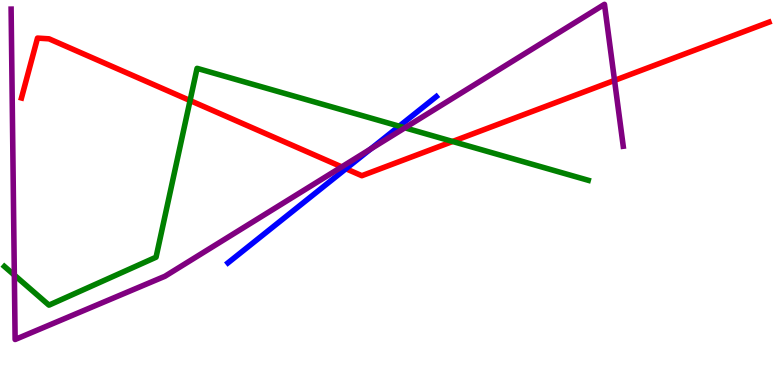[{'lines': ['blue', 'red'], 'intersections': [{'x': 4.46, 'y': 5.62}]}, {'lines': ['green', 'red'], 'intersections': [{'x': 2.45, 'y': 7.39}, {'x': 5.84, 'y': 6.33}]}, {'lines': ['purple', 'red'], 'intersections': [{'x': 4.41, 'y': 5.67}, {'x': 7.93, 'y': 7.91}]}, {'lines': ['blue', 'green'], 'intersections': [{'x': 5.15, 'y': 6.72}]}, {'lines': ['blue', 'purple'], 'intersections': [{'x': 4.78, 'y': 6.13}]}, {'lines': ['green', 'purple'], 'intersections': [{'x': 0.185, 'y': 2.86}, {'x': 5.22, 'y': 6.68}]}]